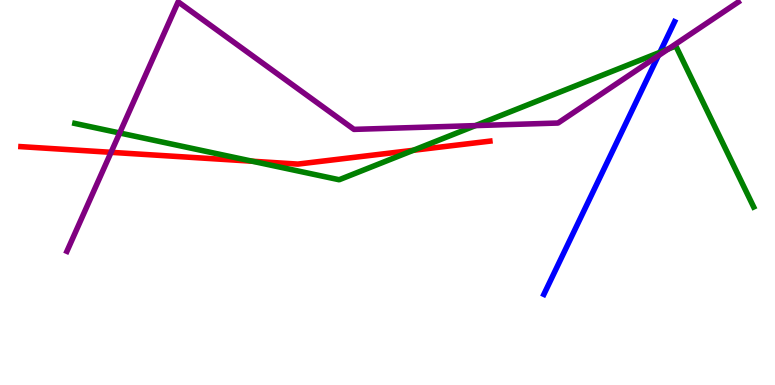[{'lines': ['blue', 'red'], 'intersections': []}, {'lines': ['green', 'red'], 'intersections': [{'x': 3.25, 'y': 5.81}, {'x': 5.33, 'y': 6.1}]}, {'lines': ['purple', 'red'], 'intersections': [{'x': 1.43, 'y': 6.04}]}, {'lines': ['blue', 'green'], 'intersections': [{'x': 8.51, 'y': 8.64}]}, {'lines': ['blue', 'purple'], 'intersections': [{'x': 8.49, 'y': 8.55}]}, {'lines': ['green', 'purple'], 'intersections': [{'x': 1.54, 'y': 6.55}, {'x': 6.13, 'y': 6.74}, {'x': 8.62, 'y': 8.73}]}]